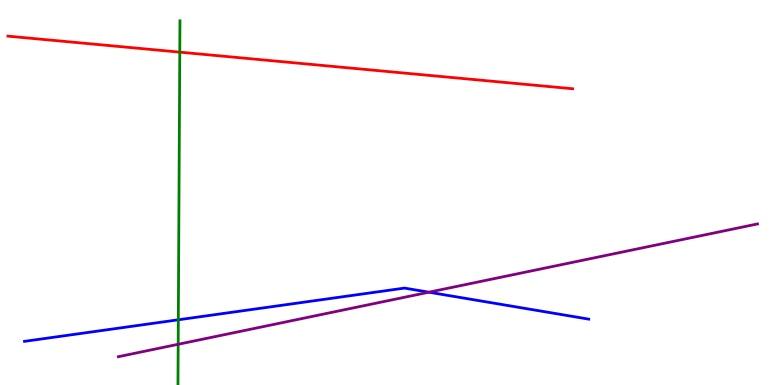[{'lines': ['blue', 'red'], 'intersections': []}, {'lines': ['green', 'red'], 'intersections': [{'x': 2.32, 'y': 8.65}]}, {'lines': ['purple', 'red'], 'intersections': []}, {'lines': ['blue', 'green'], 'intersections': [{'x': 2.3, 'y': 1.69}]}, {'lines': ['blue', 'purple'], 'intersections': [{'x': 5.53, 'y': 2.41}]}, {'lines': ['green', 'purple'], 'intersections': [{'x': 2.3, 'y': 1.06}]}]